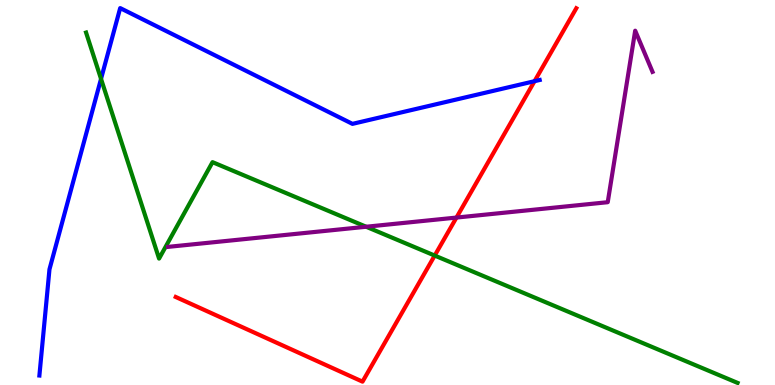[{'lines': ['blue', 'red'], 'intersections': [{'x': 6.9, 'y': 7.89}]}, {'lines': ['green', 'red'], 'intersections': [{'x': 5.61, 'y': 3.36}]}, {'lines': ['purple', 'red'], 'intersections': [{'x': 5.89, 'y': 4.35}]}, {'lines': ['blue', 'green'], 'intersections': [{'x': 1.3, 'y': 7.95}]}, {'lines': ['blue', 'purple'], 'intersections': []}, {'lines': ['green', 'purple'], 'intersections': [{'x': 4.72, 'y': 4.11}]}]